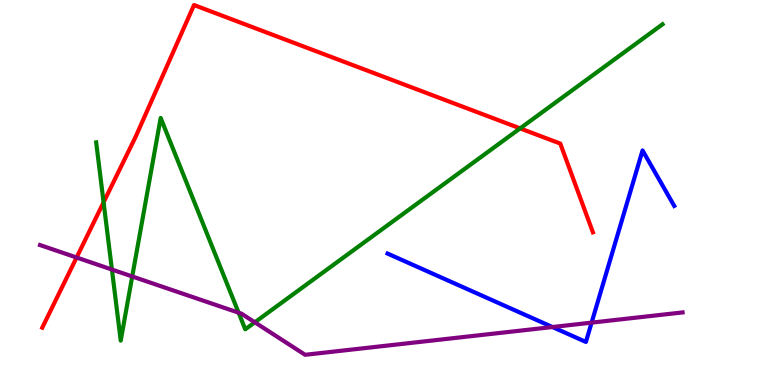[{'lines': ['blue', 'red'], 'intersections': []}, {'lines': ['green', 'red'], 'intersections': [{'x': 1.34, 'y': 4.75}, {'x': 6.71, 'y': 6.67}]}, {'lines': ['purple', 'red'], 'intersections': [{'x': 0.988, 'y': 3.31}]}, {'lines': ['blue', 'green'], 'intersections': []}, {'lines': ['blue', 'purple'], 'intersections': [{'x': 7.13, 'y': 1.51}, {'x': 7.63, 'y': 1.62}]}, {'lines': ['green', 'purple'], 'intersections': [{'x': 1.44, 'y': 3.0}, {'x': 1.71, 'y': 2.82}, {'x': 3.08, 'y': 1.88}, {'x': 3.29, 'y': 1.63}]}]